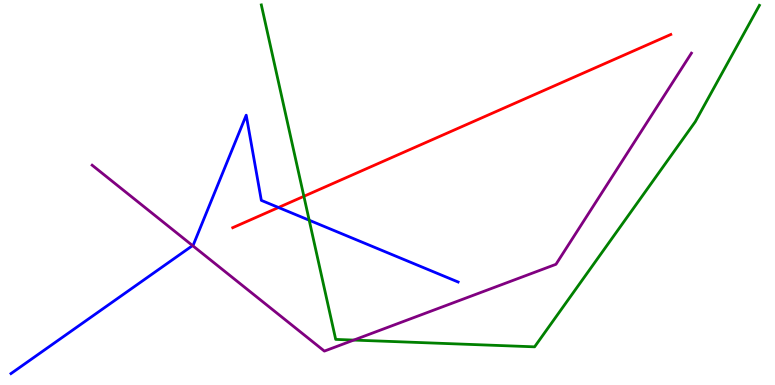[{'lines': ['blue', 'red'], 'intersections': [{'x': 3.59, 'y': 4.61}]}, {'lines': ['green', 'red'], 'intersections': [{'x': 3.92, 'y': 4.9}]}, {'lines': ['purple', 'red'], 'intersections': []}, {'lines': ['blue', 'green'], 'intersections': [{'x': 3.99, 'y': 4.28}]}, {'lines': ['blue', 'purple'], 'intersections': [{'x': 2.48, 'y': 3.62}]}, {'lines': ['green', 'purple'], 'intersections': [{'x': 4.56, 'y': 1.17}]}]